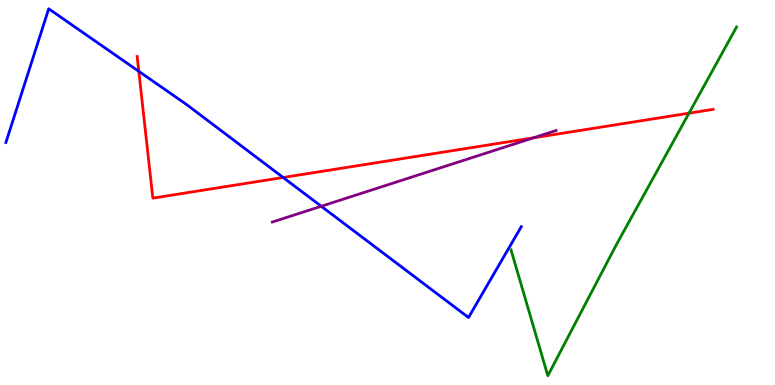[{'lines': ['blue', 'red'], 'intersections': [{'x': 1.79, 'y': 8.15}, {'x': 3.65, 'y': 5.39}]}, {'lines': ['green', 'red'], 'intersections': [{'x': 8.89, 'y': 7.06}]}, {'lines': ['purple', 'red'], 'intersections': [{'x': 6.88, 'y': 6.42}]}, {'lines': ['blue', 'green'], 'intersections': []}, {'lines': ['blue', 'purple'], 'intersections': [{'x': 4.15, 'y': 4.64}]}, {'lines': ['green', 'purple'], 'intersections': []}]